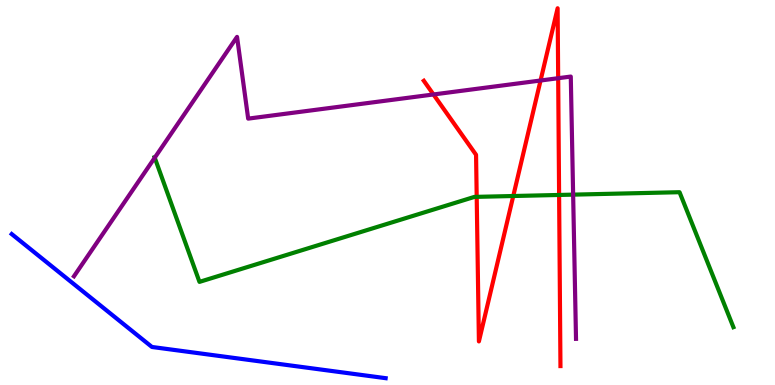[{'lines': ['blue', 'red'], 'intersections': []}, {'lines': ['green', 'red'], 'intersections': [{'x': 6.15, 'y': 4.89}, {'x': 6.62, 'y': 4.91}, {'x': 7.21, 'y': 4.94}]}, {'lines': ['purple', 'red'], 'intersections': [{'x': 5.59, 'y': 7.55}, {'x': 6.97, 'y': 7.91}, {'x': 7.2, 'y': 7.97}]}, {'lines': ['blue', 'green'], 'intersections': []}, {'lines': ['blue', 'purple'], 'intersections': []}, {'lines': ['green', 'purple'], 'intersections': [{'x': 2.0, 'y': 5.9}, {'x': 7.4, 'y': 4.94}]}]